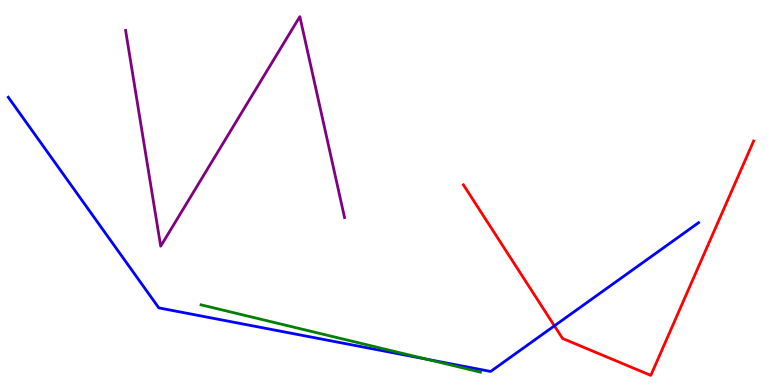[{'lines': ['blue', 'red'], 'intersections': [{'x': 7.15, 'y': 1.54}]}, {'lines': ['green', 'red'], 'intersections': []}, {'lines': ['purple', 'red'], 'intersections': []}, {'lines': ['blue', 'green'], 'intersections': [{'x': 5.51, 'y': 0.669}]}, {'lines': ['blue', 'purple'], 'intersections': []}, {'lines': ['green', 'purple'], 'intersections': []}]